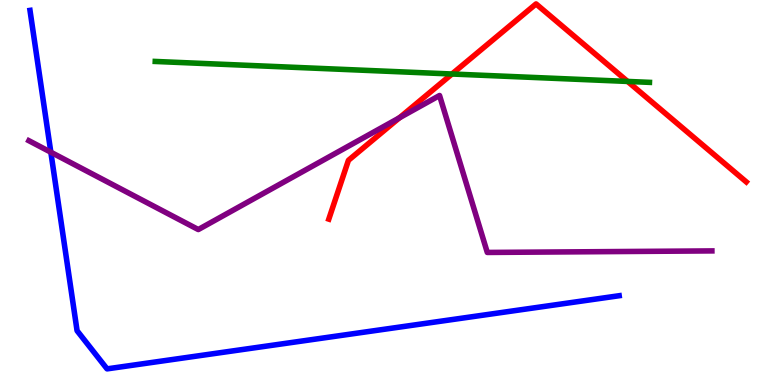[{'lines': ['blue', 'red'], 'intersections': []}, {'lines': ['green', 'red'], 'intersections': [{'x': 5.83, 'y': 8.08}, {'x': 8.1, 'y': 7.88}]}, {'lines': ['purple', 'red'], 'intersections': [{'x': 5.15, 'y': 6.94}]}, {'lines': ['blue', 'green'], 'intersections': []}, {'lines': ['blue', 'purple'], 'intersections': [{'x': 0.656, 'y': 6.05}]}, {'lines': ['green', 'purple'], 'intersections': []}]